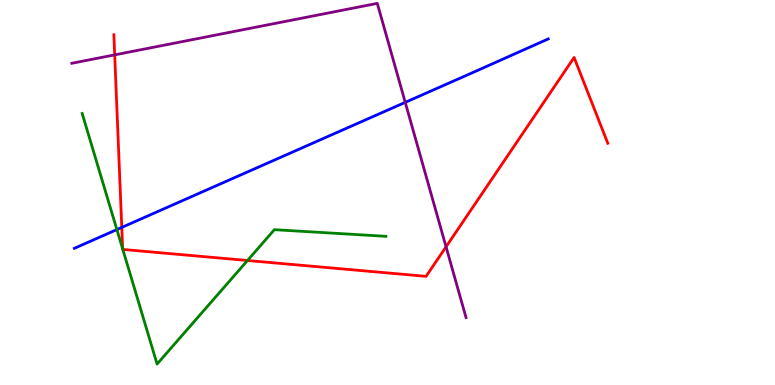[{'lines': ['blue', 'red'], 'intersections': [{'x': 1.57, 'y': 4.09}]}, {'lines': ['green', 'red'], 'intersections': [{'x': 1.58, 'y': 3.53}, {'x': 1.58, 'y': 3.52}, {'x': 3.19, 'y': 3.23}]}, {'lines': ['purple', 'red'], 'intersections': [{'x': 1.48, 'y': 8.57}, {'x': 5.76, 'y': 3.59}]}, {'lines': ['blue', 'green'], 'intersections': [{'x': 1.51, 'y': 4.04}]}, {'lines': ['blue', 'purple'], 'intersections': [{'x': 5.23, 'y': 7.34}]}, {'lines': ['green', 'purple'], 'intersections': []}]